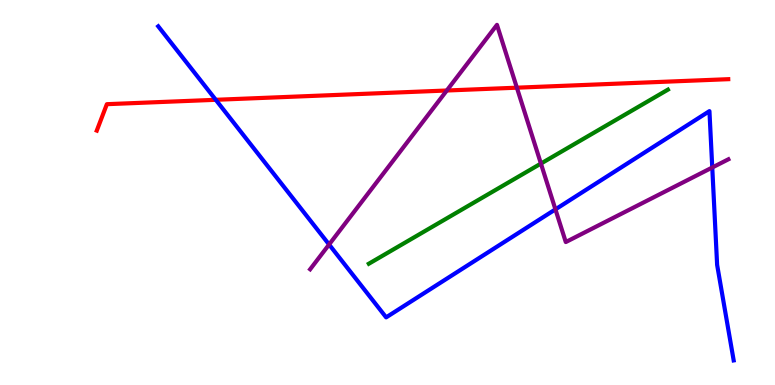[{'lines': ['blue', 'red'], 'intersections': [{'x': 2.78, 'y': 7.41}]}, {'lines': ['green', 'red'], 'intersections': []}, {'lines': ['purple', 'red'], 'intersections': [{'x': 5.77, 'y': 7.65}, {'x': 6.67, 'y': 7.72}]}, {'lines': ['blue', 'green'], 'intersections': []}, {'lines': ['blue', 'purple'], 'intersections': [{'x': 4.25, 'y': 3.65}, {'x': 7.17, 'y': 4.56}, {'x': 9.19, 'y': 5.65}]}, {'lines': ['green', 'purple'], 'intersections': [{'x': 6.98, 'y': 5.75}]}]